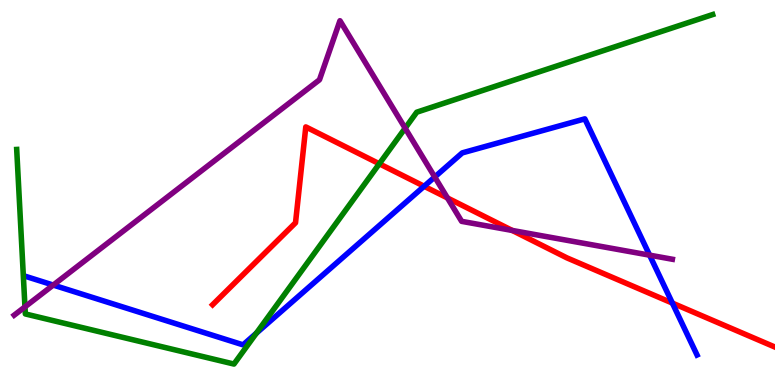[{'lines': ['blue', 'red'], 'intersections': [{'x': 5.47, 'y': 5.16}, {'x': 8.68, 'y': 2.13}]}, {'lines': ['green', 'red'], 'intersections': [{'x': 4.89, 'y': 5.75}]}, {'lines': ['purple', 'red'], 'intersections': [{'x': 5.77, 'y': 4.86}, {'x': 6.61, 'y': 4.01}]}, {'lines': ['blue', 'green'], 'intersections': [{'x': 3.31, 'y': 1.34}]}, {'lines': ['blue', 'purple'], 'intersections': [{'x': 0.687, 'y': 2.6}, {'x': 5.61, 'y': 5.4}, {'x': 8.38, 'y': 3.37}]}, {'lines': ['green', 'purple'], 'intersections': [{'x': 0.322, 'y': 2.03}, {'x': 5.23, 'y': 6.67}]}]